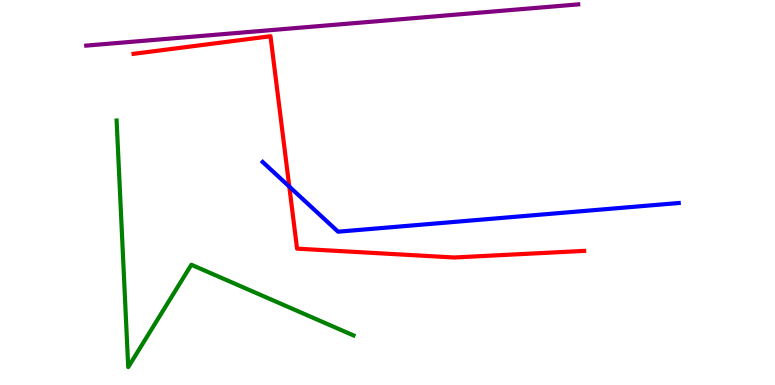[{'lines': ['blue', 'red'], 'intersections': [{'x': 3.73, 'y': 5.15}]}, {'lines': ['green', 'red'], 'intersections': []}, {'lines': ['purple', 'red'], 'intersections': []}, {'lines': ['blue', 'green'], 'intersections': []}, {'lines': ['blue', 'purple'], 'intersections': []}, {'lines': ['green', 'purple'], 'intersections': []}]